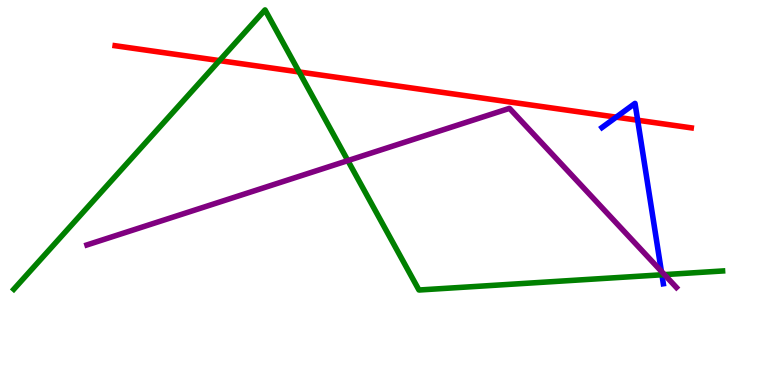[{'lines': ['blue', 'red'], 'intersections': [{'x': 7.95, 'y': 6.96}, {'x': 8.23, 'y': 6.88}]}, {'lines': ['green', 'red'], 'intersections': [{'x': 2.83, 'y': 8.43}, {'x': 3.86, 'y': 8.13}]}, {'lines': ['purple', 'red'], 'intersections': []}, {'lines': ['blue', 'green'], 'intersections': [{'x': 8.54, 'y': 2.86}]}, {'lines': ['blue', 'purple'], 'intersections': [{'x': 8.53, 'y': 2.95}]}, {'lines': ['green', 'purple'], 'intersections': [{'x': 4.49, 'y': 5.83}, {'x': 8.57, 'y': 2.87}]}]